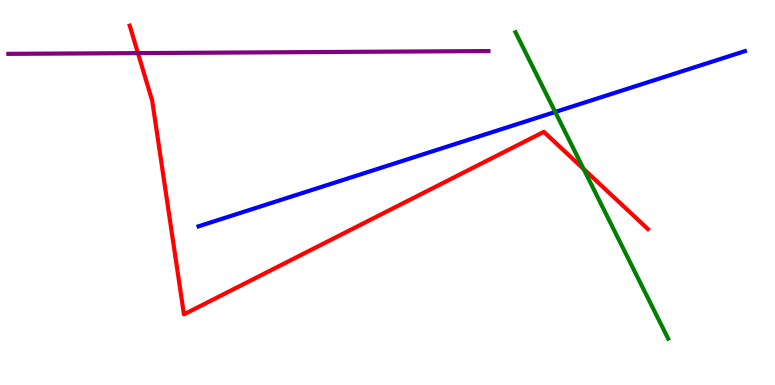[{'lines': ['blue', 'red'], 'intersections': []}, {'lines': ['green', 'red'], 'intersections': [{'x': 7.53, 'y': 5.61}]}, {'lines': ['purple', 'red'], 'intersections': [{'x': 1.78, 'y': 8.62}]}, {'lines': ['blue', 'green'], 'intersections': [{'x': 7.16, 'y': 7.09}]}, {'lines': ['blue', 'purple'], 'intersections': []}, {'lines': ['green', 'purple'], 'intersections': []}]